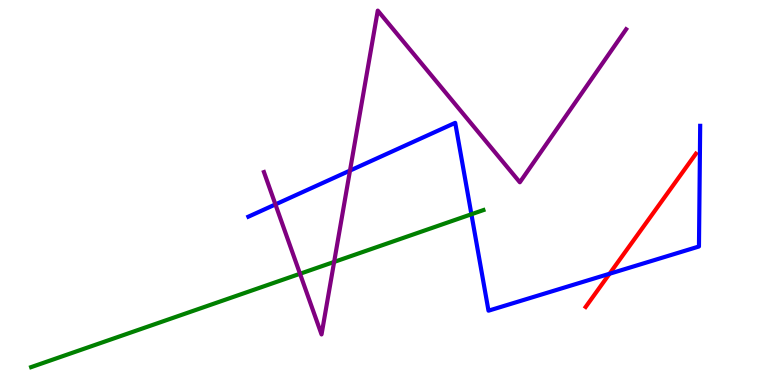[{'lines': ['blue', 'red'], 'intersections': [{'x': 7.86, 'y': 2.89}]}, {'lines': ['green', 'red'], 'intersections': []}, {'lines': ['purple', 'red'], 'intersections': []}, {'lines': ['blue', 'green'], 'intersections': [{'x': 6.08, 'y': 4.43}]}, {'lines': ['blue', 'purple'], 'intersections': [{'x': 3.55, 'y': 4.69}, {'x': 4.52, 'y': 5.57}]}, {'lines': ['green', 'purple'], 'intersections': [{'x': 3.87, 'y': 2.89}, {'x': 4.31, 'y': 3.2}]}]